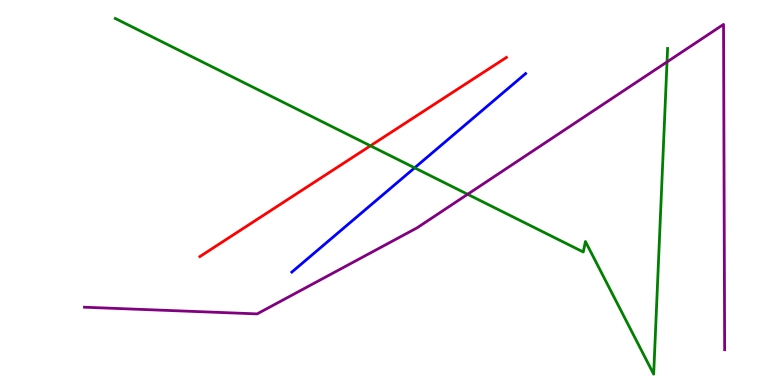[{'lines': ['blue', 'red'], 'intersections': []}, {'lines': ['green', 'red'], 'intersections': [{'x': 4.78, 'y': 6.21}]}, {'lines': ['purple', 'red'], 'intersections': []}, {'lines': ['blue', 'green'], 'intersections': [{'x': 5.35, 'y': 5.64}]}, {'lines': ['blue', 'purple'], 'intersections': []}, {'lines': ['green', 'purple'], 'intersections': [{'x': 6.03, 'y': 4.95}, {'x': 8.61, 'y': 8.39}]}]